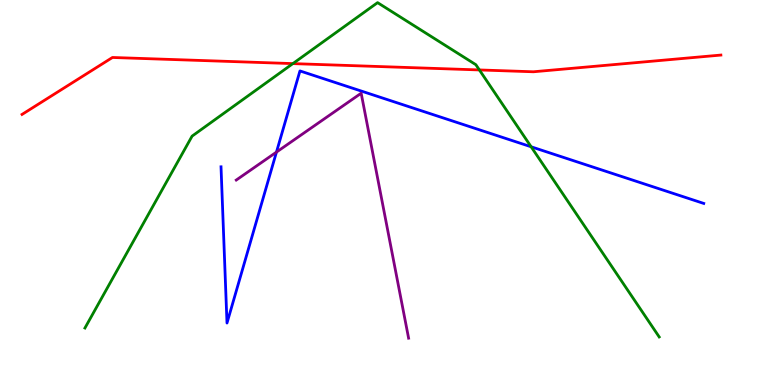[{'lines': ['blue', 'red'], 'intersections': []}, {'lines': ['green', 'red'], 'intersections': [{'x': 3.78, 'y': 8.35}, {'x': 6.19, 'y': 8.18}]}, {'lines': ['purple', 'red'], 'intersections': []}, {'lines': ['blue', 'green'], 'intersections': [{'x': 6.85, 'y': 6.19}]}, {'lines': ['blue', 'purple'], 'intersections': [{'x': 3.57, 'y': 6.05}]}, {'lines': ['green', 'purple'], 'intersections': []}]